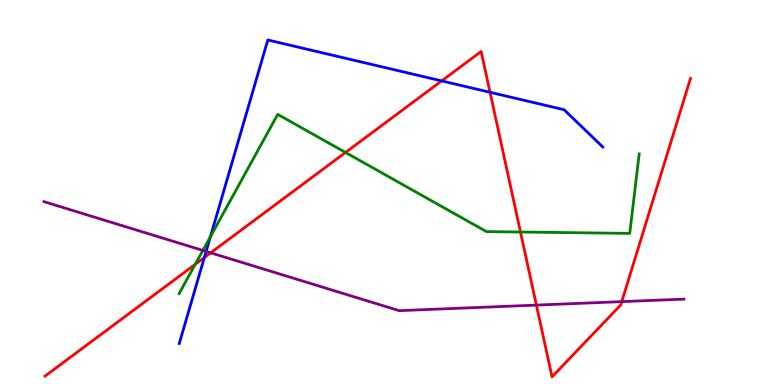[{'lines': ['blue', 'red'], 'intersections': [{'x': 2.64, 'y': 3.31}, {'x': 5.7, 'y': 7.9}, {'x': 6.32, 'y': 7.6}]}, {'lines': ['green', 'red'], 'intersections': [{'x': 2.52, 'y': 3.13}, {'x': 4.46, 'y': 6.04}, {'x': 6.72, 'y': 3.97}]}, {'lines': ['purple', 'red'], 'intersections': [{'x': 2.72, 'y': 3.43}, {'x': 6.92, 'y': 2.08}, {'x': 8.02, 'y': 2.17}]}, {'lines': ['blue', 'green'], 'intersections': [{'x': 2.72, 'y': 3.85}]}, {'lines': ['blue', 'purple'], 'intersections': [{'x': 2.66, 'y': 3.47}]}, {'lines': ['green', 'purple'], 'intersections': [{'x': 2.62, 'y': 3.5}]}]